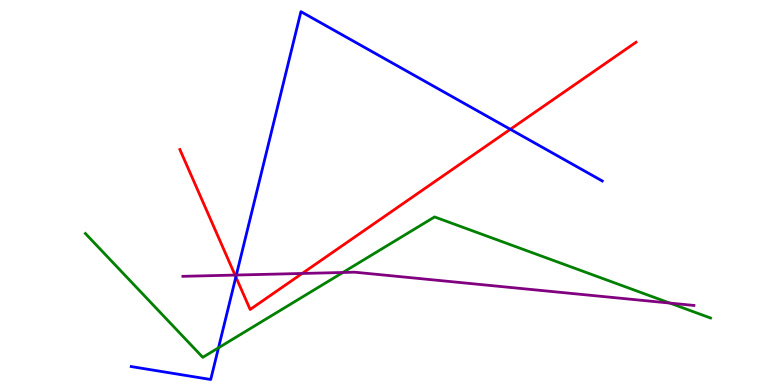[{'lines': ['blue', 'red'], 'intersections': [{'x': 3.04, 'y': 2.81}, {'x': 6.58, 'y': 6.64}]}, {'lines': ['green', 'red'], 'intersections': []}, {'lines': ['purple', 'red'], 'intersections': [{'x': 3.03, 'y': 2.86}, {'x': 3.9, 'y': 2.9}]}, {'lines': ['blue', 'green'], 'intersections': [{'x': 2.82, 'y': 0.966}]}, {'lines': ['blue', 'purple'], 'intersections': [{'x': 3.05, 'y': 2.86}]}, {'lines': ['green', 'purple'], 'intersections': [{'x': 4.42, 'y': 2.92}, {'x': 8.64, 'y': 2.13}]}]